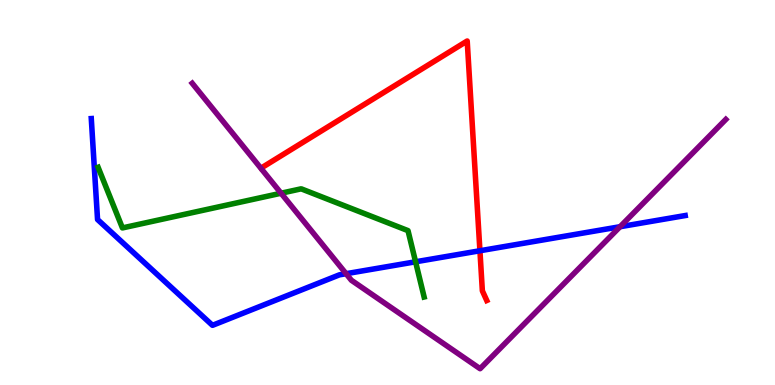[{'lines': ['blue', 'red'], 'intersections': [{'x': 6.19, 'y': 3.49}]}, {'lines': ['green', 'red'], 'intersections': []}, {'lines': ['purple', 'red'], 'intersections': []}, {'lines': ['blue', 'green'], 'intersections': [{'x': 5.36, 'y': 3.2}]}, {'lines': ['blue', 'purple'], 'intersections': [{'x': 4.47, 'y': 2.89}, {'x': 8.0, 'y': 4.11}]}, {'lines': ['green', 'purple'], 'intersections': [{'x': 3.63, 'y': 4.98}]}]